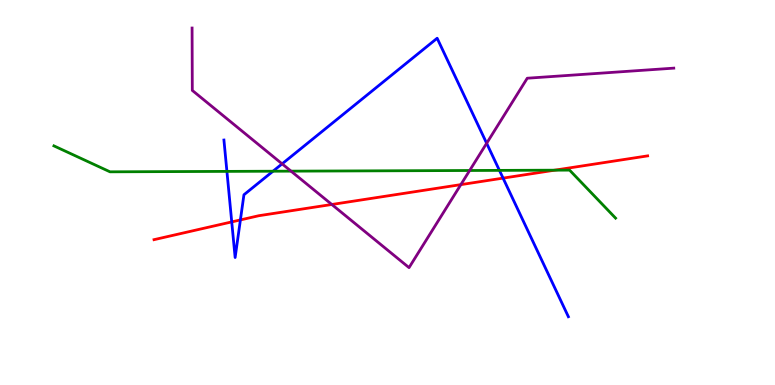[{'lines': ['blue', 'red'], 'intersections': [{'x': 2.99, 'y': 4.24}, {'x': 3.1, 'y': 4.29}, {'x': 6.49, 'y': 5.37}]}, {'lines': ['green', 'red'], 'intersections': [{'x': 7.16, 'y': 5.58}]}, {'lines': ['purple', 'red'], 'intersections': [{'x': 4.28, 'y': 4.69}, {'x': 5.95, 'y': 5.2}]}, {'lines': ['blue', 'green'], 'intersections': [{'x': 2.93, 'y': 5.55}, {'x': 3.52, 'y': 5.55}, {'x': 6.44, 'y': 5.57}]}, {'lines': ['blue', 'purple'], 'intersections': [{'x': 3.64, 'y': 5.74}, {'x': 6.28, 'y': 6.28}]}, {'lines': ['green', 'purple'], 'intersections': [{'x': 3.76, 'y': 5.55}, {'x': 6.06, 'y': 5.57}]}]